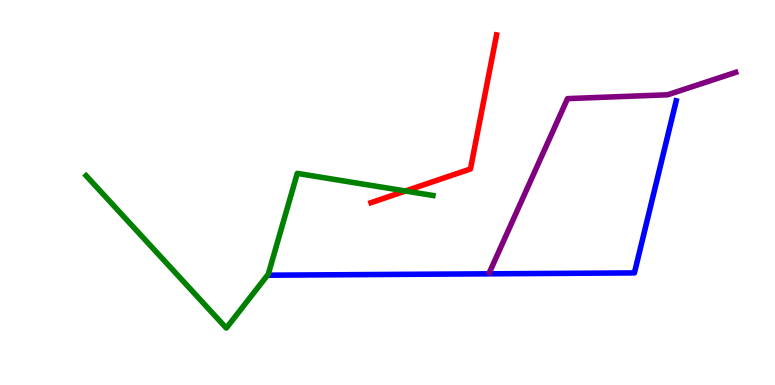[{'lines': ['blue', 'red'], 'intersections': []}, {'lines': ['green', 'red'], 'intersections': [{'x': 5.23, 'y': 5.04}]}, {'lines': ['purple', 'red'], 'intersections': []}, {'lines': ['blue', 'green'], 'intersections': []}, {'lines': ['blue', 'purple'], 'intersections': []}, {'lines': ['green', 'purple'], 'intersections': []}]